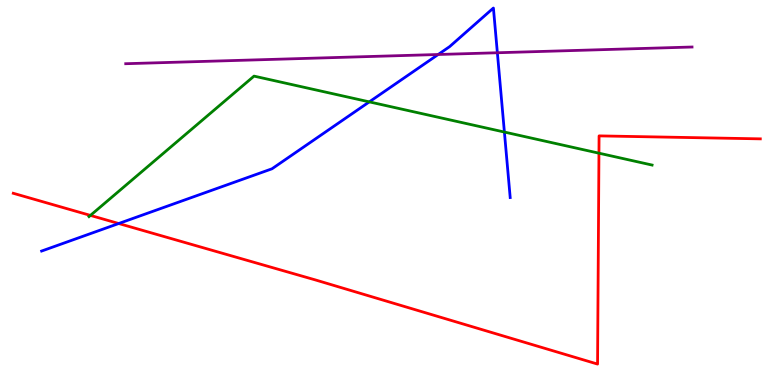[{'lines': ['blue', 'red'], 'intersections': [{'x': 1.53, 'y': 4.19}]}, {'lines': ['green', 'red'], 'intersections': [{'x': 1.17, 'y': 4.41}, {'x': 7.73, 'y': 6.02}]}, {'lines': ['purple', 'red'], 'intersections': []}, {'lines': ['blue', 'green'], 'intersections': [{'x': 4.77, 'y': 7.35}, {'x': 6.51, 'y': 6.57}]}, {'lines': ['blue', 'purple'], 'intersections': [{'x': 5.65, 'y': 8.58}, {'x': 6.42, 'y': 8.63}]}, {'lines': ['green', 'purple'], 'intersections': []}]